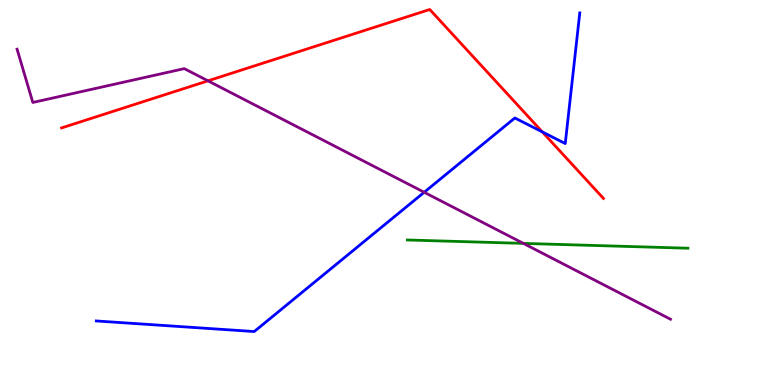[{'lines': ['blue', 'red'], 'intersections': [{'x': 7.0, 'y': 6.57}]}, {'lines': ['green', 'red'], 'intersections': []}, {'lines': ['purple', 'red'], 'intersections': [{'x': 2.68, 'y': 7.9}]}, {'lines': ['blue', 'green'], 'intersections': []}, {'lines': ['blue', 'purple'], 'intersections': [{'x': 5.47, 'y': 5.01}]}, {'lines': ['green', 'purple'], 'intersections': [{'x': 6.75, 'y': 3.68}]}]